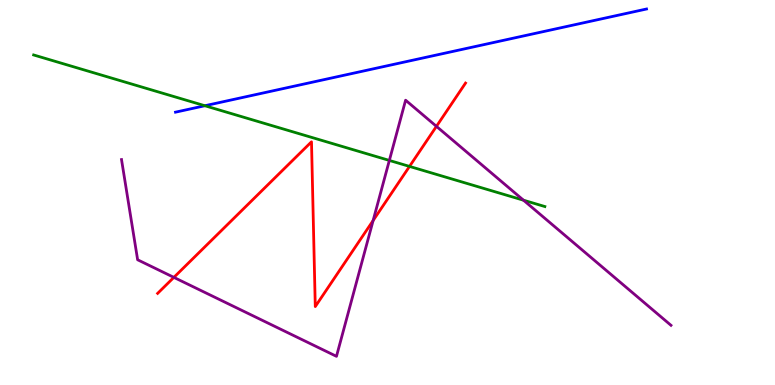[{'lines': ['blue', 'red'], 'intersections': []}, {'lines': ['green', 'red'], 'intersections': [{'x': 5.28, 'y': 5.68}]}, {'lines': ['purple', 'red'], 'intersections': [{'x': 2.24, 'y': 2.8}, {'x': 4.81, 'y': 4.27}, {'x': 5.63, 'y': 6.72}]}, {'lines': ['blue', 'green'], 'intersections': [{'x': 2.64, 'y': 7.25}]}, {'lines': ['blue', 'purple'], 'intersections': []}, {'lines': ['green', 'purple'], 'intersections': [{'x': 5.02, 'y': 5.83}, {'x': 6.75, 'y': 4.8}]}]